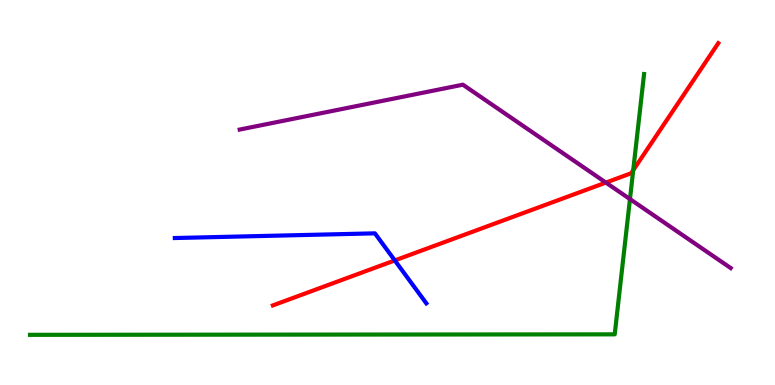[{'lines': ['blue', 'red'], 'intersections': [{'x': 5.09, 'y': 3.24}]}, {'lines': ['green', 'red'], 'intersections': [{'x': 8.17, 'y': 5.58}]}, {'lines': ['purple', 'red'], 'intersections': [{'x': 7.82, 'y': 5.26}]}, {'lines': ['blue', 'green'], 'intersections': []}, {'lines': ['blue', 'purple'], 'intersections': []}, {'lines': ['green', 'purple'], 'intersections': [{'x': 8.13, 'y': 4.83}]}]